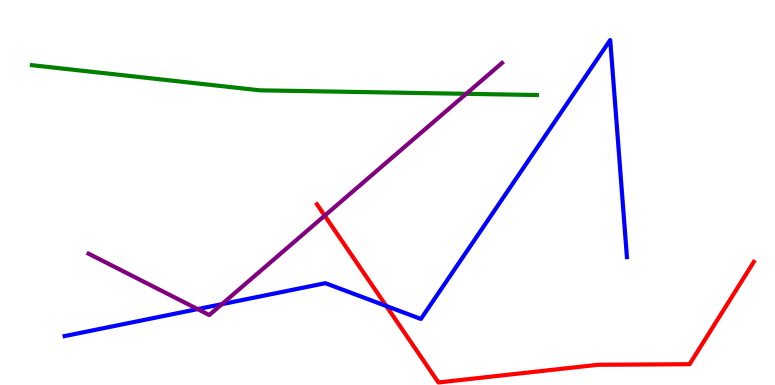[{'lines': ['blue', 'red'], 'intersections': [{'x': 4.98, 'y': 2.05}]}, {'lines': ['green', 'red'], 'intersections': []}, {'lines': ['purple', 'red'], 'intersections': [{'x': 4.19, 'y': 4.4}]}, {'lines': ['blue', 'green'], 'intersections': []}, {'lines': ['blue', 'purple'], 'intersections': [{'x': 2.55, 'y': 1.97}, {'x': 2.86, 'y': 2.1}]}, {'lines': ['green', 'purple'], 'intersections': [{'x': 6.02, 'y': 7.56}]}]